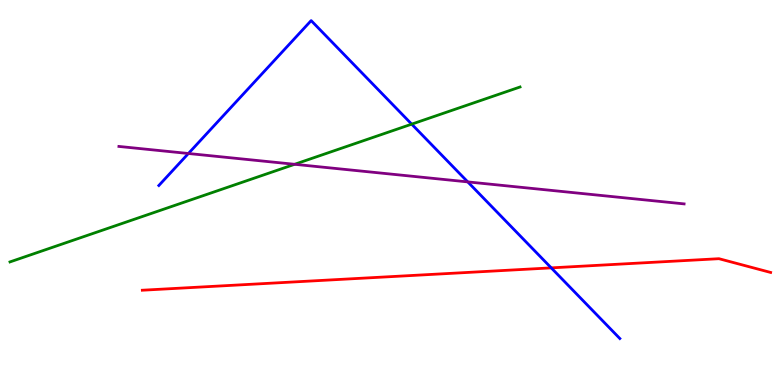[{'lines': ['blue', 'red'], 'intersections': [{'x': 7.11, 'y': 3.04}]}, {'lines': ['green', 'red'], 'intersections': []}, {'lines': ['purple', 'red'], 'intersections': []}, {'lines': ['blue', 'green'], 'intersections': [{'x': 5.31, 'y': 6.78}]}, {'lines': ['blue', 'purple'], 'intersections': [{'x': 2.43, 'y': 6.01}, {'x': 6.04, 'y': 5.28}]}, {'lines': ['green', 'purple'], 'intersections': [{'x': 3.8, 'y': 5.73}]}]